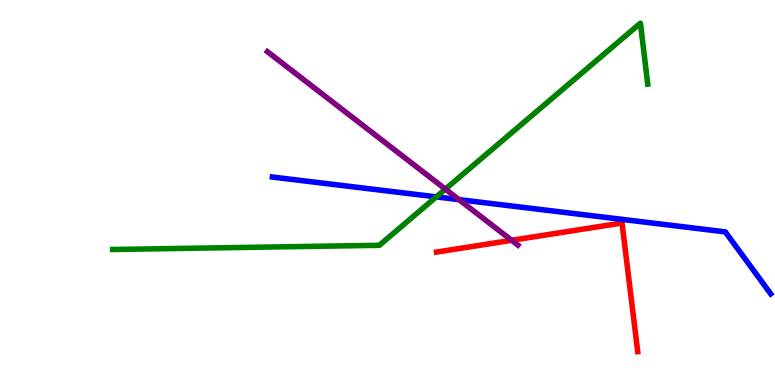[{'lines': ['blue', 'red'], 'intersections': []}, {'lines': ['green', 'red'], 'intersections': []}, {'lines': ['purple', 'red'], 'intersections': [{'x': 6.6, 'y': 3.76}]}, {'lines': ['blue', 'green'], 'intersections': [{'x': 5.63, 'y': 4.89}]}, {'lines': ['blue', 'purple'], 'intersections': [{'x': 5.92, 'y': 4.81}]}, {'lines': ['green', 'purple'], 'intersections': [{'x': 5.75, 'y': 5.09}]}]